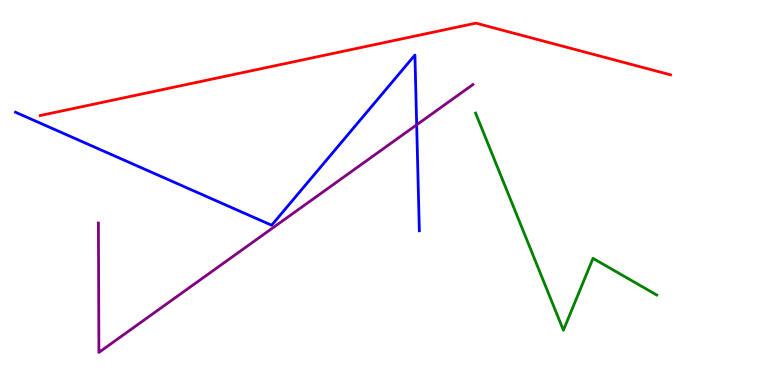[{'lines': ['blue', 'red'], 'intersections': []}, {'lines': ['green', 'red'], 'intersections': []}, {'lines': ['purple', 'red'], 'intersections': []}, {'lines': ['blue', 'green'], 'intersections': []}, {'lines': ['blue', 'purple'], 'intersections': [{'x': 5.38, 'y': 6.76}]}, {'lines': ['green', 'purple'], 'intersections': []}]